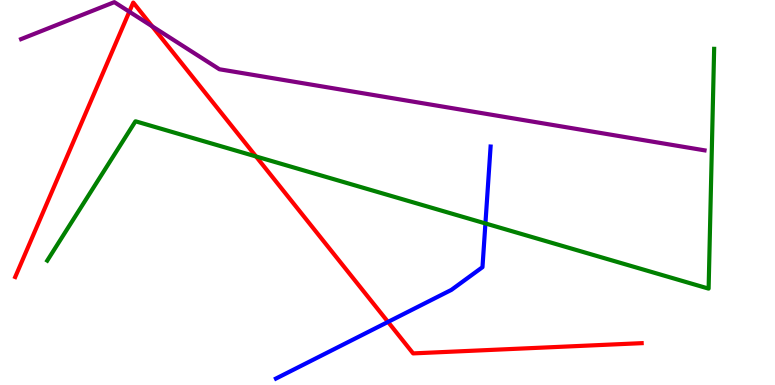[{'lines': ['blue', 'red'], 'intersections': [{'x': 5.01, 'y': 1.64}]}, {'lines': ['green', 'red'], 'intersections': [{'x': 3.3, 'y': 5.94}]}, {'lines': ['purple', 'red'], 'intersections': [{'x': 1.67, 'y': 9.7}, {'x': 1.96, 'y': 9.32}]}, {'lines': ['blue', 'green'], 'intersections': [{'x': 6.26, 'y': 4.2}]}, {'lines': ['blue', 'purple'], 'intersections': []}, {'lines': ['green', 'purple'], 'intersections': []}]